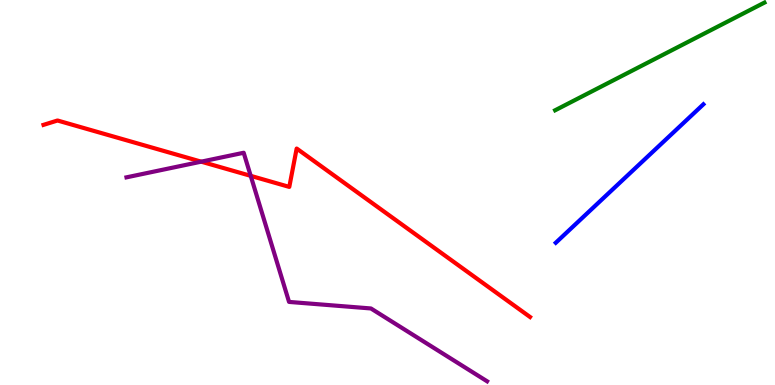[{'lines': ['blue', 'red'], 'intersections': []}, {'lines': ['green', 'red'], 'intersections': []}, {'lines': ['purple', 'red'], 'intersections': [{'x': 2.6, 'y': 5.8}, {'x': 3.23, 'y': 5.43}]}, {'lines': ['blue', 'green'], 'intersections': []}, {'lines': ['blue', 'purple'], 'intersections': []}, {'lines': ['green', 'purple'], 'intersections': []}]